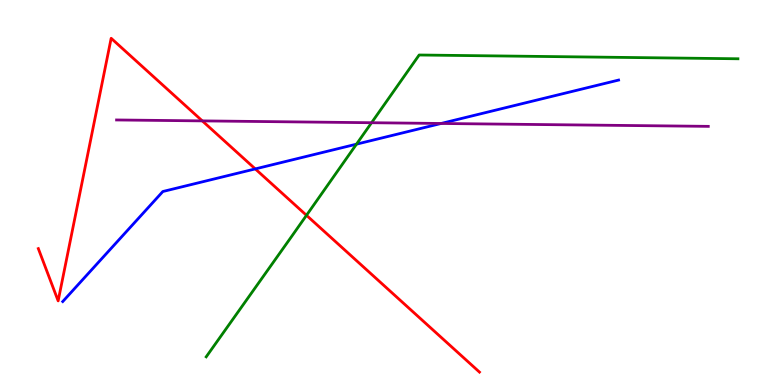[{'lines': ['blue', 'red'], 'intersections': [{'x': 3.29, 'y': 5.61}]}, {'lines': ['green', 'red'], 'intersections': [{'x': 3.95, 'y': 4.41}]}, {'lines': ['purple', 'red'], 'intersections': [{'x': 2.61, 'y': 6.86}]}, {'lines': ['blue', 'green'], 'intersections': [{'x': 4.6, 'y': 6.26}]}, {'lines': ['blue', 'purple'], 'intersections': [{'x': 5.69, 'y': 6.79}]}, {'lines': ['green', 'purple'], 'intersections': [{'x': 4.79, 'y': 6.81}]}]